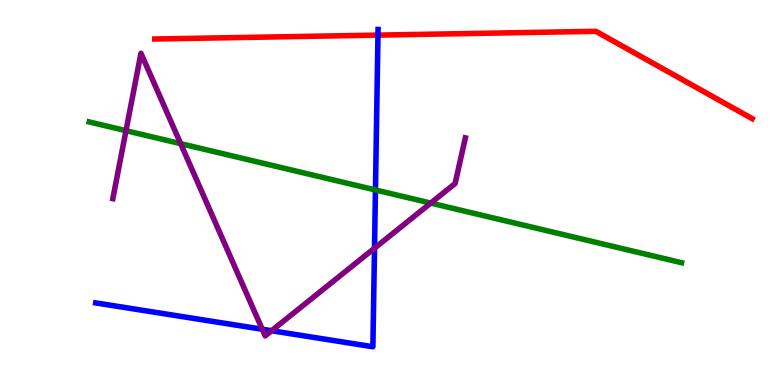[{'lines': ['blue', 'red'], 'intersections': [{'x': 4.88, 'y': 9.09}]}, {'lines': ['green', 'red'], 'intersections': []}, {'lines': ['purple', 'red'], 'intersections': []}, {'lines': ['blue', 'green'], 'intersections': [{'x': 4.84, 'y': 5.07}]}, {'lines': ['blue', 'purple'], 'intersections': [{'x': 3.38, 'y': 1.45}, {'x': 3.5, 'y': 1.41}, {'x': 4.83, 'y': 3.55}]}, {'lines': ['green', 'purple'], 'intersections': [{'x': 1.63, 'y': 6.61}, {'x': 2.33, 'y': 6.27}, {'x': 5.56, 'y': 4.72}]}]